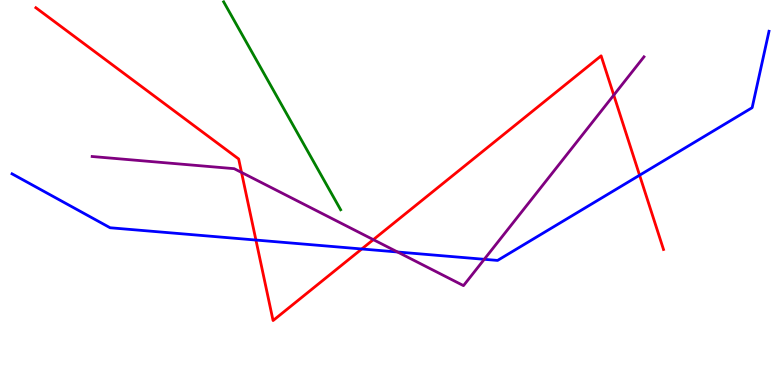[{'lines': ['blue', 'red'], 'intersections': [{'x': 3.3, 'y': 3.76}, {'x': 4.67, 'y': 3.53}, {'x': 8.25, 'y': 5.45}]}, {'lines': ['green', 'red'], 'intersections': []}, {'lines': ['purple', 'red'], 'intersections': [{'x': 3.12, 'y': 5.52}, {'x': 4.82, 'y': 3.78}, {'x': 7.92, 'y': 7.53}]}, {'lines': ['blue', 'green'], 'intersections': []}, {'lines': ['blue', 'purple'], 'intersections': [{'x': 5.13, 'y': 3.45}, {'x': 6.25, 'y': 3.26}]}, {'lines': ['green', 'purple'], 'intersections': []}]